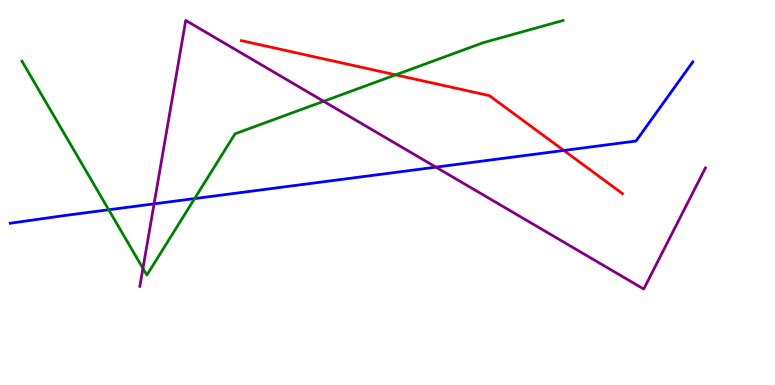[{'lines': ['blue', 'red'], 'intersections': [{'x': 7.28, 'y': 6.09}]}, {'lines': ['green', 'red'], 'intersections': [{'x': 5.11, 'y': 8.06}]}, {'lines': ['purple', 'red'], 'intersections': []}, {'lines': ['blue', 'green'], 'intersections': [{'x': 1.4, 'y': 4.55}, {'x': 2.51, 'y': 4.84}]}, {'lines': ['blue', 'purple'], 'intersections': [{'x': 1.99, 'y': 4.71}, {'x': 5.62, 'y': 5.66}]}, {'lines': ['green', 'purple'], 'intersections': [{'x': 1.84, 'y': 3.03}, {'x': 4.18, 'y': 7.37}]}]